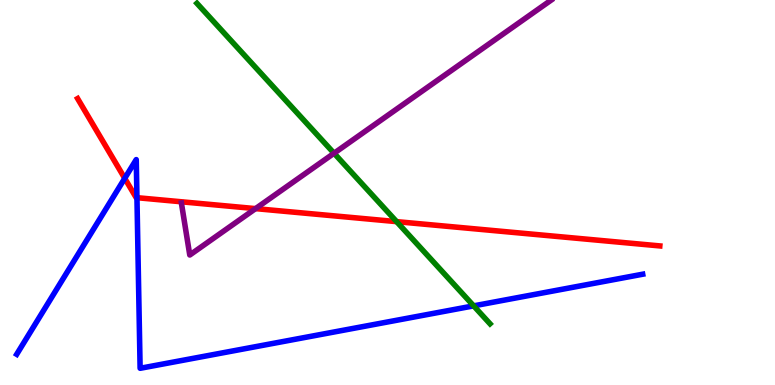[{'lines': ['blue', 'red'], 'intersections': [{'x': 1.61, 'y': 5.37}, {'x': 1.77, 'y': 4.87}]}, {'lines': ['green', 'red'], 'intersections': [{'x': 5.12, 'y': 4.24}]}, {'lines': ['purple', 'red'], 'intersections': [{'x': 3.3, 'y': 4.58}]}, {'lines': ['blue', 'green'], 'intersections': [{'x': 6.11, 'y': 2.06}]}, {'lines': ['blue', 'purple'], 'intersections': []}, {'lines': ['green', 'purple'], 'intersections': [{'x': 4.31, 'y': 6.02}]}]